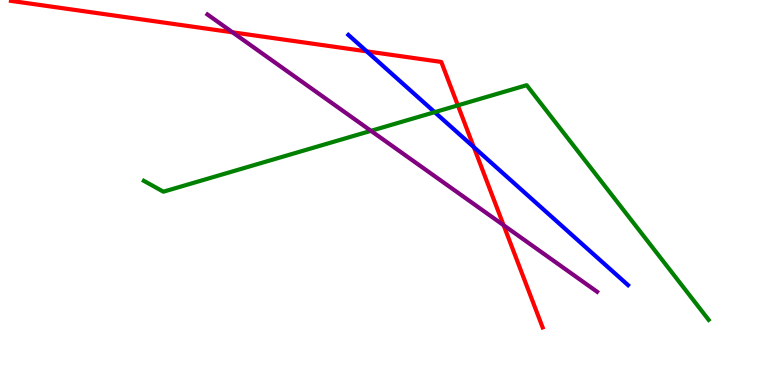[{'lines': ['blue', 'red'], 'intersections': [{'x': 4.73, 'y': 8.67}, {'x': 6.11, 'y': 6.18}]}, {'lines': ['green', 'red'], 'intersections': [{'x': 5.91, 'y': 7.26}]}, {'lines': ['purple', 'red'], 'intersections': [{'x': 3.0, 'y': 9.16}, {'x': 6.5, 'y': 4.15}]}, {'lines': ['blue', 'green'], 'intersections': [{'x': 5.61, 'y': 7.09}]}, {'lines': ['blue', 'purple'], 'intersections': []}, {'lines': ['green', 'purple'], 'intersections': [{'x': 4.79, 'y': 6.6}]}]